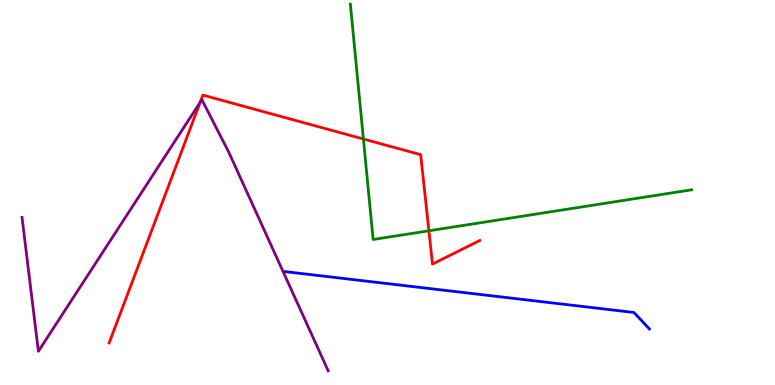[{'lines': ['blue', 'red'], 'intersections': []}, {'lines': ['green', 'red'], 'intersections': [{'x': 4.69, 'y': 6.39}, {'x': 5.53, 'y': 4.01}]}, {'lines': ['purple', 'red'], 'intersections': [{'x': 2.58, 'y': 7.34}]}, {'lines': ['blue', 'green'], 'intersections': []}, {'lines': ['blue', 'purple'], 'intersections': []}, {'lines': ['green', 'purple'], 'intersections': []}]